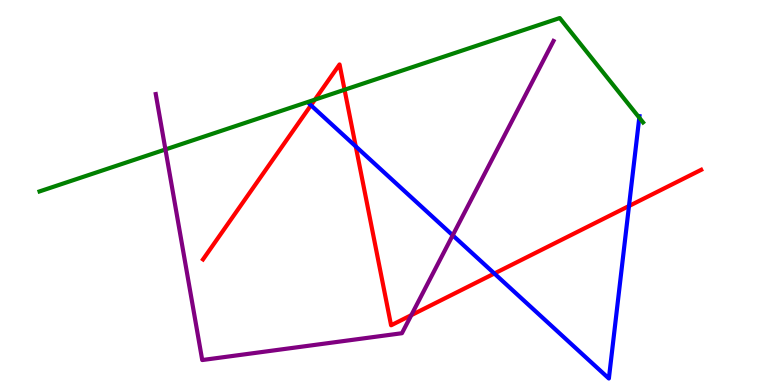[{'lines': ['blue', 'red'], 'intersections': [{'x': 4.01, 'y': 7.27}, {'x': 4.59, 'y': 6.2}, {'x': 6.38, 'y': 2.9}, {'x': 8.12, 'y': 4.65}]}, {'lines': ['green', 'red'], 'intersections': [{'x': 4.06, 'y': 7.41}, {'x': 4.45, 'y': 7.67}]}, {'lines': ['purple', 'red'], 'intersections': [{'x': 5.31, 'y': 1.81}]}, {'lines': ['blue', 'green'], 'intersections': [{'x': 8.25, 'y': 6.94}]}, {'lines': ['blue', 'purple'], 'intersections': [{'x': 5.84, 'y': 3.89}]}, {'lines': ['green', 'purple'], 'intersections': [{'x': 2.13, 'y': 6.12}]}]